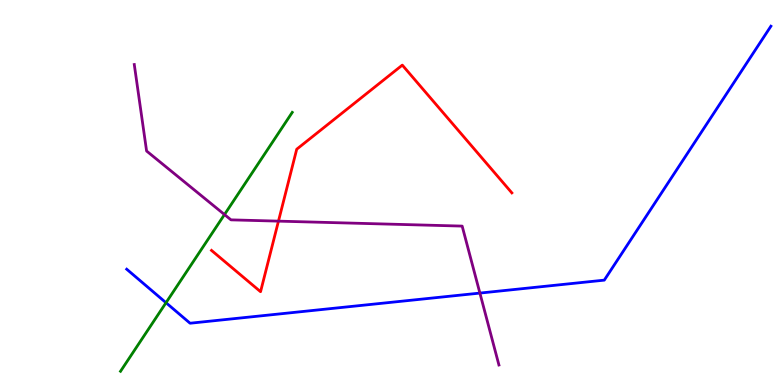[{'lines': ['blue', 'red'], 'intersections': []}, {'lines': ['green', 'red'], 'intersections': []}, {'lines': ['purple', 'red'], 'intersections': [{'x': 3.59, 'y': 4.26}]}, {'lines': ['blue', 'green'], 'intersections': [{'x': 2.14, 'y': 2.14}]}, {'lines': ['blue', 'purple'], 'intersections': [{'x': 6.19, 'y': 2.39}]}, {'lines': ['green', 'purple'], 'intersections': [{'x': 2.9, 'y': 4.43}]}]